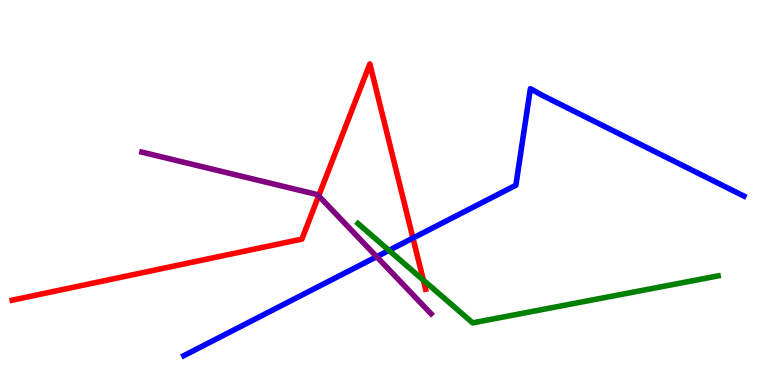[{'lines': ['blue', 'red'], 'intersections': [{'x': 5.33, 'y': 3.82}]}, {'lines': ['green', 'red'], 'intersections': [{'x': 5.46, 'y': 2.72}]}, {'lines': ['purple', 'red'], 'intersections': [{'x': 4.11, 'y': 4.91}]}, {'lines': ['blue', 'green'], 'intersections': [{'x': 5.02, 'y': 3.5}]}, {'lines': ['blue', 'purple'], 'intersections': [{'x': 4.86, 'y': 3.33}]}, {'lines': ['green', 'purple'], 'intersections': []}]